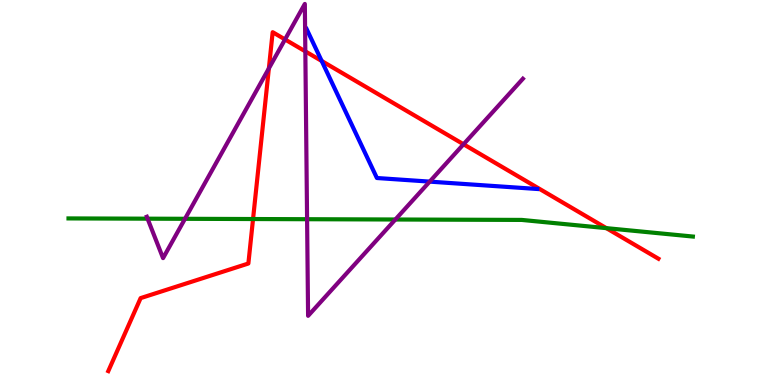[{'lines': ['blue', 'red'], 'intersections': [{'x': 4.15, 'y': 8.42}]}, {'lines': ['green', 'red'], 'intersections': [{'x': 3.27, 'y': 4.31}, {'x': 7.82, 'y': 4.07}]}, {'lines': ['purple', 'red'], 'intersections': [{'x': 3.47, 'y': 8.22}, {'x': 3.68, 'y': 8.98}, {'x': 3.94, 'y': 8.67}, {'x': 5.98, 'y': 6.25}]}, {'lines': ['blue', 'green'], 'intersections': []}, {'lines': ['blue', 'purple'], 'intersections': [{'x': 5.54, 'y': 5.28}]}, {'lines': ['green', 'purple'], 'intersections': [{'x': 1.9, 'y': 4.32}, {'x': 2.39, 'y': 4.32}, {'x': 3.96, 'y': 4.31}, {'x': 5.1, 'y': 4.3}]}]